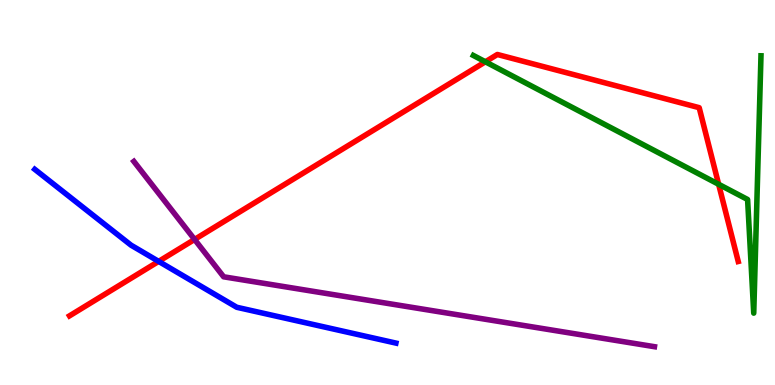[{'lines': ['blue', 'red'], 'intersections': [{'x': 2.05, 'y': 3.21}]}, {'lines': ['green', 'red'], 'intersections': [{'x': 6.26, 'y': 8.39}, {'x': 9.27, 'y': 5.21}]}, {'lines': ['purple', 'red'], 'intersections': [{'x': 2.51, 'y': 3.78}]}, {'lines': ['blue', 'green'], 'intersections': []}, {'lines': ['blue', 'purple'], 'intersections': []}, {'lines': ['green', 'purple'], 'intersections': []}]